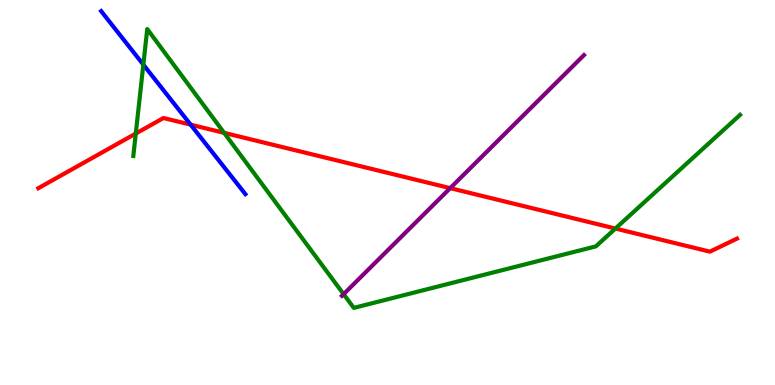[{'lines': ['blue', 'red'], 'intersections': [{'x': 2.46, 'y': 6.76}]}, {'lines': ['green', 'red'], 'intersections': [{'x': 1.75, 'y': 6.53}, {'x': 2.89, 'y': 6.55}, {'x': 7.94, 'y': 4.06}]}, {'lines': ['purple', 'red'], 'intersections': [{'x': 5.81, 'y': 5.11}]}, {'lines': ['blue', 'green'], 'intersections': [{'x': 1.85, 'y': 8.32}]}, {'lines': ['blue', 'purple'], 'intersections': []}, {'lines': ['green', 'purple'], 'intersections': [{'x': 4.43, 'y': 2.36}]}]